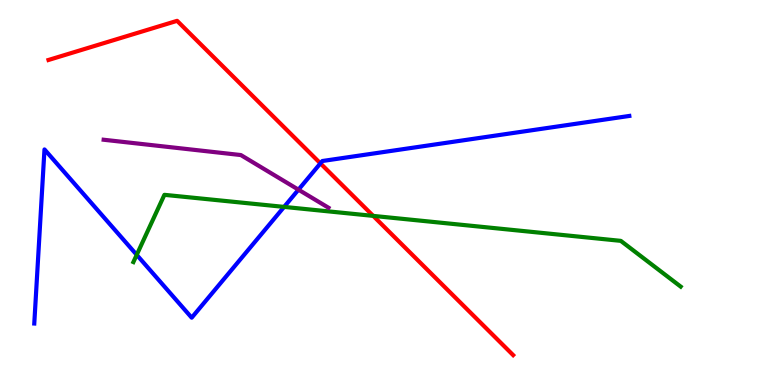[{'lines': ['blue', 'red'], 'intersections': [{'x': 4.13, 'y': 5.76}]}, {'lines': ['green', 'red'], 'intersections': [{'x': 4.82, 'y': 4.39}]}, {'lines': ['purple', 'red'], 'intersections': []}, {'lines': ['blue', 'green'], 'intersections': [{'x': 1.76, 'y': 3.38}, {'x': 3.67, 'y': 4.63}]}, {'lines': ['blue', 'purple'], 'intersections': [{'x': 3.85, 'y': 5.07}]}, {'lines': ['green', 'purple'], 'intersections': []}]